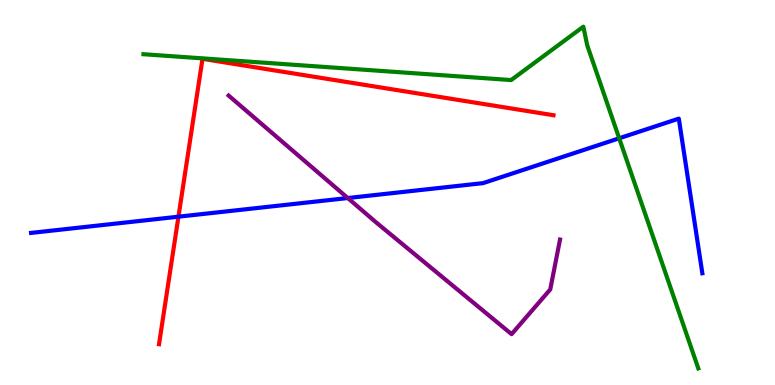[{'lines': ['blue', 'red'], 'intersections': [{'x': 2.3, 'y': 4.37}]}, {'lines': ['green', 'red'], 'intersections': []}, {'lines': ['purple', 'red'], 'intersections': []}, {'lines': ['blue', 'green'], 'intersections': [{'x': 7.99, 'y': 6.41}]}, {'lines': ['blue', 'purple'], 'intersections': [{'x': 4.49, 'y': 4.86}]}, {'lines': ['green', 'purple'], 'intersections': []}]